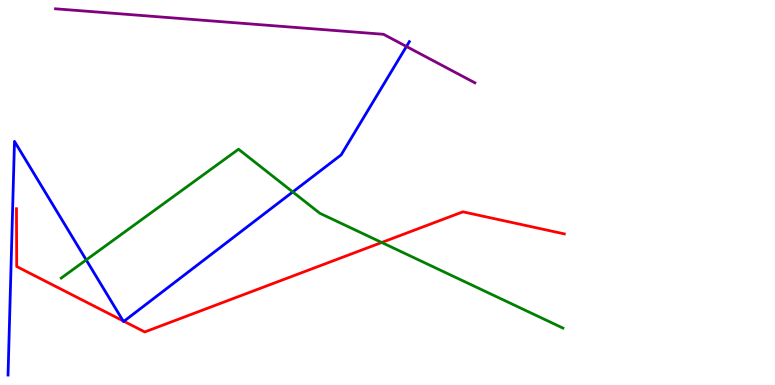[{'lines': ['blue', 'red'], 'intersections': [{'x': 1.59, 'y': 1.67}, {'x': 1.6, 'y': 1.65}]}, {'lines': ['green', 'red'], 'intersections': [{'x': 4.93, 'y': 3.7}]}, {'lines': ['purple', 'red'], 'intersections': []}, {'lines': ['blue', 'green'], 'intersections': [{'x': 1.11, 'y': 3.25}, {'x': 3.78, 'y': 5.01}]}, {'lines': ['blue', 'purple'], 'intersections': [{'x': 5.24, 'y': 8.79}]}, {'lines': ['green', 'purple'], 'intersections': []}]